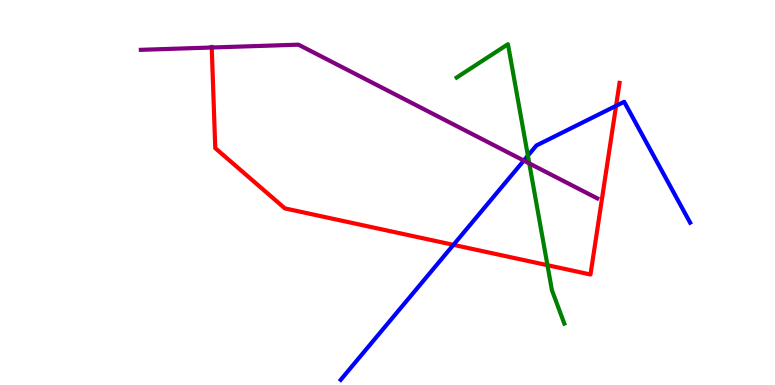[{'lines': ['blue', 'red'], 'intersections': [{'x': 5.85, 'y': 3.64}, {'x': 7.95, 'y': 7.25}]}, {'lines': ['green', 'red'], 'intersections': [{'x': 7.06, 'y': 3.11}]}, {'lines': ['purple', 'red'], 'intersections': [{'x': 2.73, 'y': 8.77}]}, {'lines': ['blue', 'green'], 'intersections': [{'x': 6.81, 'y': 5.96}]}, {'lines': ['blue', 'purple'], 'intersections': [{'x': 6.76, 'y': 5.83}]}, {'lines': ['green', 'purple'], 'intersections': [{'x': 6.83, 'y': 5.76}]}]